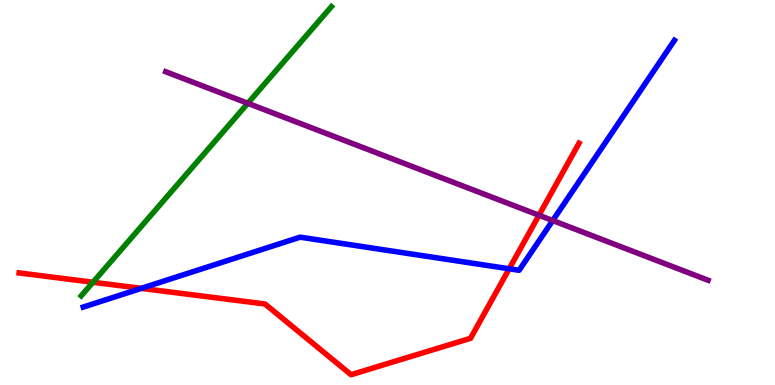[{'lines': ['blue', 'red'], 'intersections': [{'x': 1.82, 'y': 2.51}, {'x': 6.57, 'y': 3.02}]}, {'lines': ['green', 'red'], 'intersections': [{'x': 1.2, 'y': 2.67}]}, {'lines': ['purple', 'red'], 'intersections': [{'x': 6.95, 'y': 4.41}]}, {'lines': ['blue', 'green'], 'intersections': []}, {'lines': ['blue', 'purple'], 'intersections': [{'x': 7.13, 'y': 4.27}]}, {'lines': ['green', 'purple'], 'intersections': [{'x': 3.2, 'y': 7.32}]}]